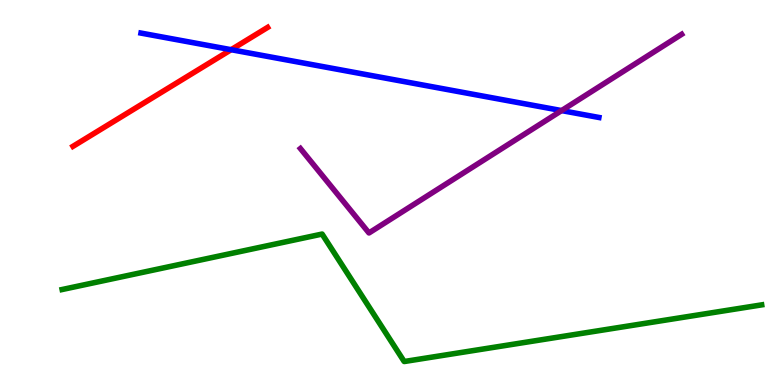[{'lines': ['blue', 'red'], 'intersections': [{'x': 2.98, 'y': 8.71}]}, {'lines': ['green', 'red'], 'intersections': []}, {'lines': ['purple', 'red'], 'intersections': []}, {'lines': ['blue', 'green'], 'intersections': []}, {'lines': ['blue', 'purple'], 'intersections': [{'x': 7.25, 'y': 7.13}]}, {'lines': ['green', 'purple'], 'intersections': []}]